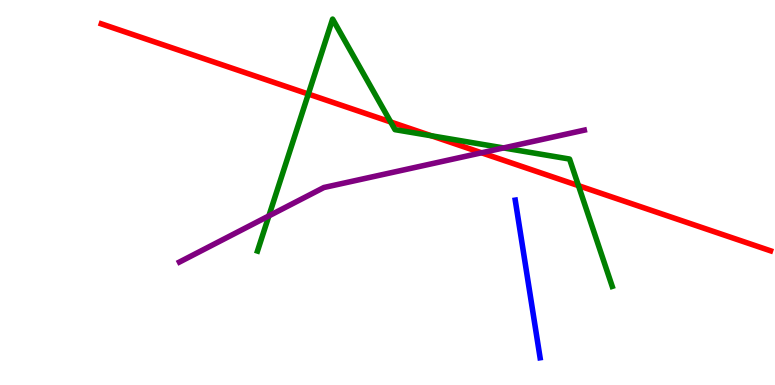[{'lines': ['blue', 'red'], 'intersections': []}, {'lines': ['green', 'red'], 'intersections': [{'x': 3.98, 'y': 7.56}, {'x': 5.04, 'y': 6.83}, {'x': 5.57, 'y': 6.47}, {'x': 7.46, 'y': 5.18}]}, {'lines': ['purple', 'red'], 'intersections': [{'x': 6.21, 'y': 6.03}]}, {'lines': ['blue', 'green'], 'intersections': []}, {'lines': ['blue', 'purple'], 'intersections': []}, {'lines': ['green', 'purple'], 'intersections': [{'x': 3.47, 'y': 4.39}, {'x': 6.5, 'y': 6.16}]}]